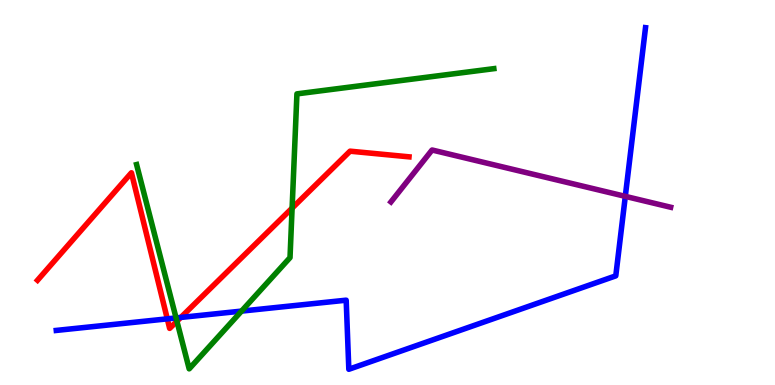[{'lines': ['blue', 'red'], 'intersections': [{'x': 2.16, 'y': 1.72}, {'x': 2.33, 'y': 1.75}]}, {'lines': ['green', 'red'], 'intersections': [{'x': 2.28, 'y': 1.66}, {'x': 3.77, 'y': 4.59}]}, {'lines': ['purple', 'red'], 'intersections': []}, {'lines': ['blue', 'green'], 'intersections': [{'x': 2.27, 'y': 1.74}, {'x': 3.12, 'y': 1.92}]}, {'lines': ['blue', 'purple'], 'intersections': [{'x': 8.07, 'y': 4.9}]}, {'lines': ['green', 'purple'], 'intersections': []}]